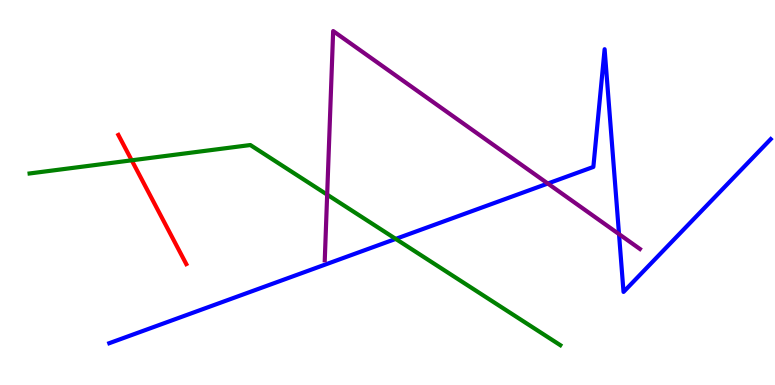[{'lines': ['blue', 'red'], 'intersections': []}, {'lines': ['green', 'red'], 'intersections': [{'x': 1.7, 'y': 5.84}]}, {'lines': ['purple', 'red'], 'intersections': []}, {'lines': ['blue', 'green'], 'intersections': [{'x': 5.11, 'y': 3.79}]}, {'lines': ['blue', 'purple'], 'intersections': [{'x': 7.07, 'y': 5.23}, {'x': 7.99, 'y': 3.92}]}, {'lines': ['green', 'purple'], 'intersections': [{'x': 4.22, 'y': 4.94}]}]